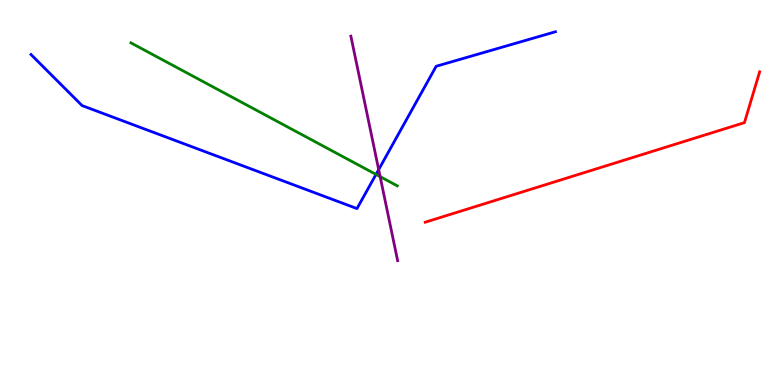[{'lines': ['blue', 'red'], 'intersections': []}, {'lines': ['green', 'red'], 'intersections': []}, {'lines': ['purple', 'red'], 'intersections': []}, {'lines': ['blue', 'green'], 'intersections': [{'x': 4.85, 'y': 5.47}]}, {'lines': ['blue', 'purple'], 'intersections': [{'x': 4.89, 'y': 5.59}]}, {'lines': ['green', 'purple'], 'intersections': [{'x': 4.91, 'y': 5.41}]}]